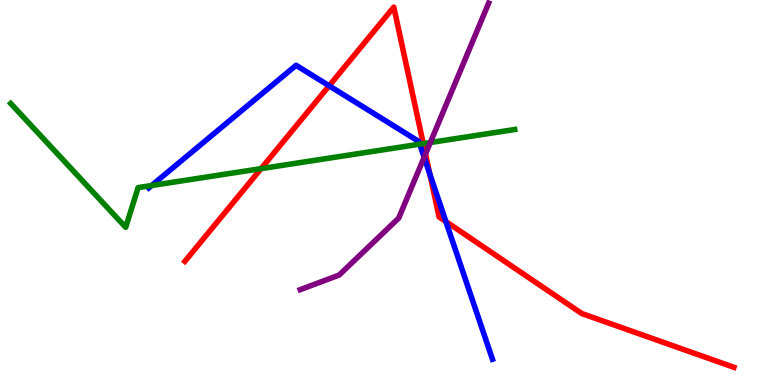[{'lines': ['blue', 'red'], 'intersections': [{'x': 4.25, 'y': 7.77}, {'x': 5.55, 'y': 5.48}, {'x': 5.75, 'y': 4.25}]}, {'lines': ['green', 'red'], 'intersections': [{'x': 3.37, 'y': 5.62}, {'x': 5.46, 'y': 6.27}]}, {'lines': ['purple', 'red'], 'intersections': [{'x': 5.49, 'y': 6.0}]}, {'lines': ['blue', 'green'], 'intersections': [{'x': 1.96, 'y': 5.18}, {'x': 5.42, 'y': 6.26}]}, {'lines': ['blue', 'purple'], 'intersections': [{'x': 5.47, 'y': 5.92}]}, {'lines': ['green', 'purple'], 'intersections': [{'x': 5.55, 'y': 6.3}]}]